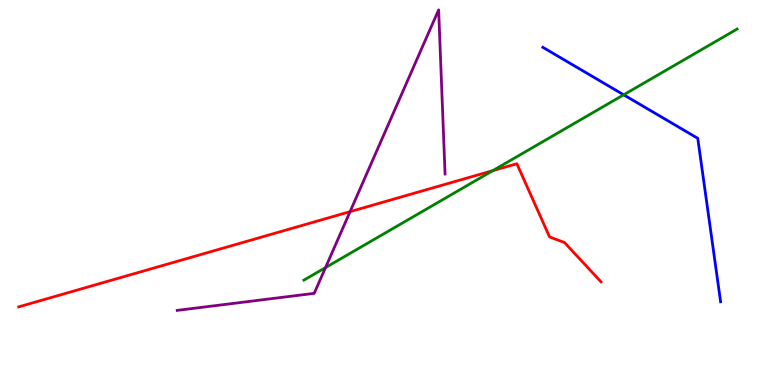[{'lines': ['blue', 'red'], 'intersections': []}, {'lines': ['green', 'red'], 'intersections': [{'x': 6.36, 'y': 5.57}]}, {'lines': ['purple', 'red'], 'intersections': [{'x': 4.52, 'y': 4.5}]}, {'lines': ['blue', 'green'], 'intersections': [{'x': 8.05, 'y': 7.54}]}, {'lines': ['blue', 'purple'], 'intersections': []}, {'lines': ['green', 'purple'], 'intersections': [{'x': 4.2, 'y': 3.05}]}]